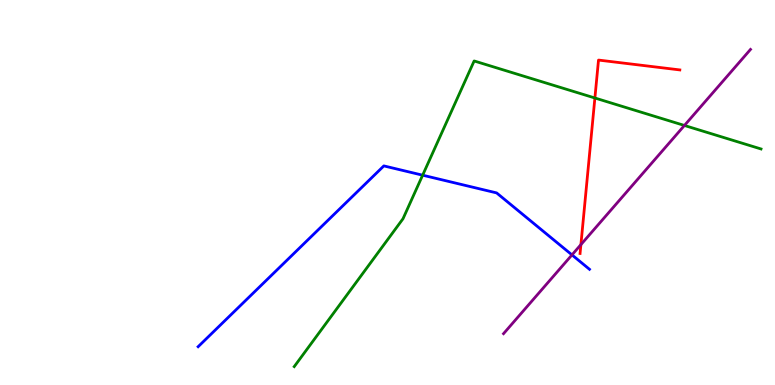[{'lines': ['blue', 'red'], 'intersections': []}, {'lines': ['green', 'red'], 'intersections': [{'x': 7.68, 'y': 7.45}]}, {'lines': ['purple', 'red'], 'intersections': [{'x': 7.5, 'y': 3.65}]}, {'lines': ['blue', 'green'], 'intersections': [{'x': 5.45, 'y': 5.45}]}, {'lines': ['blue', 'purple'], 'intersections': [{'x': 7.38, 'y': 3.38}]}, {'lines': ['green', 'purple'], 'intersections': [{'x': 8.83, 'y': 6.74}]}]